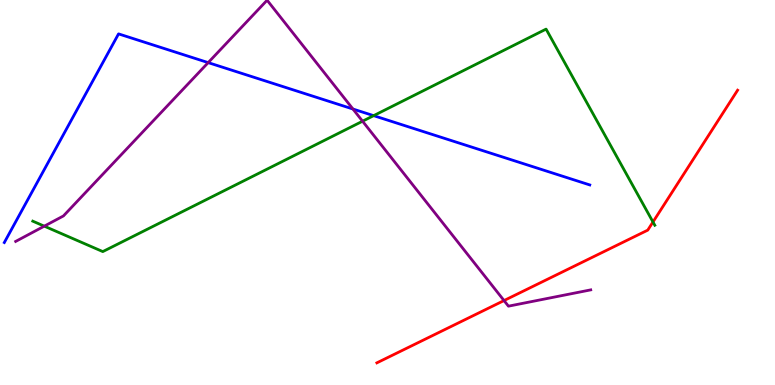[{'lines': ['blue', 'red'], 'intersections': []}, {'lines': ['green', 'red'], 'intersections': [{'x': 8.43, 'y': 4.23}]}, {'lines': ['purple', 'red'], 'intersections': [{'x': 6.5, 'y': 2.19}]}, {'lines': ['blue', 'green'], 'intersections': [{'x': 4.82, 'y': 7.0}]}, {'lines': ['blue', 'purple'], 'intersections': [{'x': 2.69, 'y': 8.37}, {'x': 4.55, 'y': 7.17}]}, {'lines': ['green', 'purple'], 'intersections': [{'x': 0.571, 'y': 4.13}, {'x': 4.68, 'y': 6.85}]}]